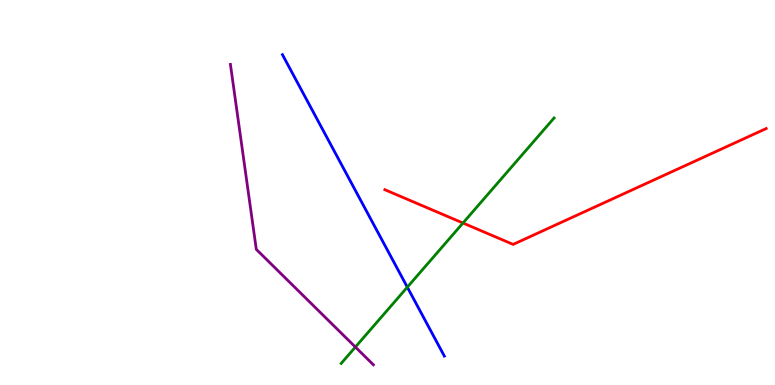[{'lines': ['blue', 'red'], 'intersections': []}, {'lines': ['green', 'red'], 'intersections': [{'x': 5.97, 'y': 4.21}]}, {'lines': ['purple', 'red'], 'intersections': []}, {'lines': ['blue', 'green'], 'intersections': [{'x': 5.26, 'y': 2.54}]}, {'lines': ['blue', 'purple'], 'intersections': []}, {'lines': ['green', 'purple'], 'intersections': [{'x': 4.59, 'y': 0.986}]}]